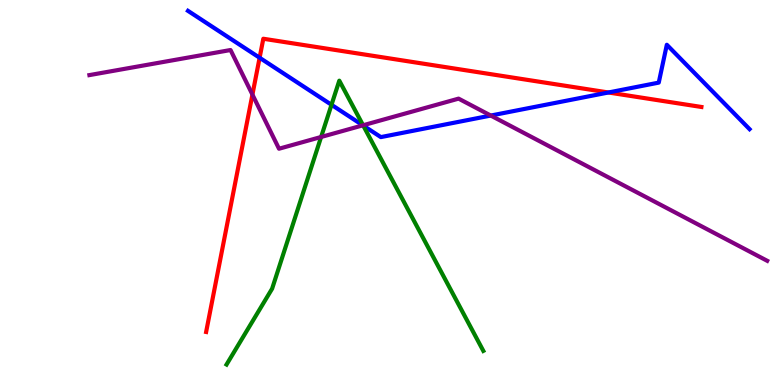[{'lines': ['blue', 'red'], 'intersections': [{'x': 3.35, 'y': 8.5}, {'x': 7.85, 'y': 7.6}]}, {'lines': ['green', 'red'], 'intersections': []}, {'lines': ['purple', 'red'], 'intersections': [{'x': 3.26, 'y': 7.54}]}, {'lines': ['blue', 'green'], 'intersections': [{'x': 4.28, 'y': 7.28}, {'x': 4.69, 'y': 6.74}]}, {'lines': ['blue', 'purple'], 'intersections': [{'x': 4.68, 'y': 6.74}, {'x': 6.33, 'y': 7.0}]}, {'lines': ['green', 'purple'], 'intersections': [{'x': 4.14, 'y': 6.44}, {'x': 4.68, 'y': 6.75}]}]